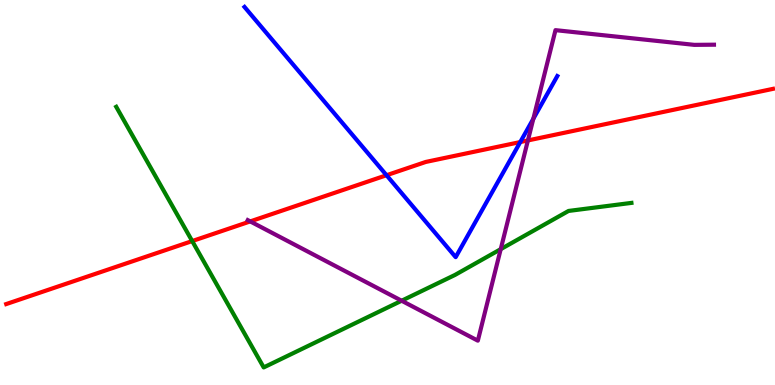[{'lines': ['blue', 'red'], 'intersections': [{'x': 4.99, 'y': 5.45}, {'x': 6.71, 'y': 6.31}]}, {'lines': ['green', 'red'], 'intersections': [{'x': 2.48, 'y': 3.74}]}, {'lines': ['purple', 'red'], 'intersections': [{'x': 3.23, 'y': 4.25}, {'x': 6.81, 'y': 6.35}]}, {'lines': ['blue', 'green'], 'intersections': []}, {'lines': ['blue', 'purple'], 'intersections': [{'x': 6.88, 'y': 6.91}]}, {'lines': ['green', 'purple'], 'intersections': [{'x': 5.18, 'y': 2.19}, {'x': 6.46, 'y': 3.53}]}]